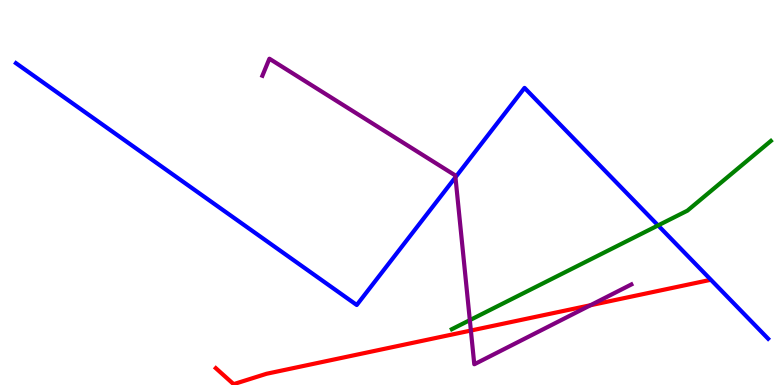[{'lines': ['blue', 'red'], 'intersections': []}, {'lines': ['green', 'red'], 'intersections': []}, {'lines': ['purple', 'red'], 'intersections': [{'x': 6.08, 'y': 1.41}, {'x': 7.62, 'y': 2.07}]}, {'lines': ['blue', 'green'], 'intersections': [{'x': 8.49, 'y': 4.15}]}, {'lines': ['blue', 'purple'], 'intersections': [{'x': 5.88, 'y': 5.4}]}, {'lines': ['green', 'purple'], 'intersections': [{'x': 6.06, 'y': 1.68}]}]